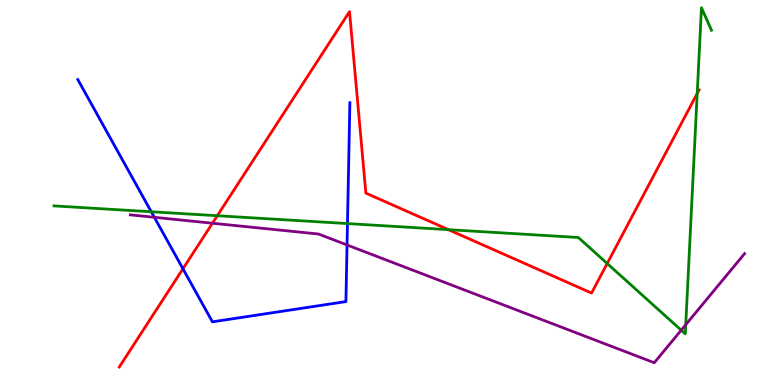[{'lines': ['blue', 'red'], 'intersections': [{'x': 2.36, 'y': 3.02}]}, {'lines': ['green', 'red'], 'intersections': [{'x': 2.8, 'y': 4.4}, {'x': 5.79, 'y': 4.03}, {'x': 7.83, 'y': 3.16}, {'x': 9.0, 'y': 7.57}]}, {'lines': ['purple', 'red'], 'intersections': [{'x': 2.74, 'y': 4.2}]}, {'lines': ['blue', 'green'], 'intersections': [{'x': 1.95, 'y': 4.5}, {'x': 4.48, 'y': 4.19}]}, {'lines': ['blue', 'purple'], 'intersections': [{'x': 1.99, 'y': 4.36}, {'x': 4.48, 'y': 3.64}]}, {'lines': ['green', 'purple'], 'intersections': [{'x': 8.79, 'y': 1.42}, {'x': 8.85, 'y': 1.57}]}]